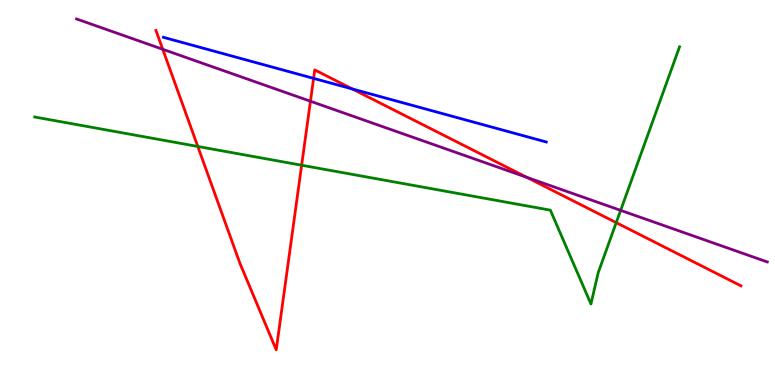[{'lines': ['blue', 'red'], 'intersections': [{'x': 4.05, 'y': 7.96}, {'x': 4.55, 'y': 7.69}]}, {'lines': ['green', 'red'], 'intersections': [{'x': 2.55, 'y': 6.2}, {'x': 3.89, 'y': 5.71}, {'x': 7.95, 'y': 4.22}]}, {'lines': ['purple', 'red'], 'intersections': [{'x': 2.1, 'y': 8.72}, {'x': 4.01, 'y': 7.37}, {'x': 6.8, 'y': 5.39}]}, {'lines': ['blue', 'green'], 'intersections': []}, {'lines': ['blue', 'purple'], 'intersections': []}, {'lines': ['green', 'purple'], 'intersections': [{'x': 8.01, 'y': 4.54}]}]